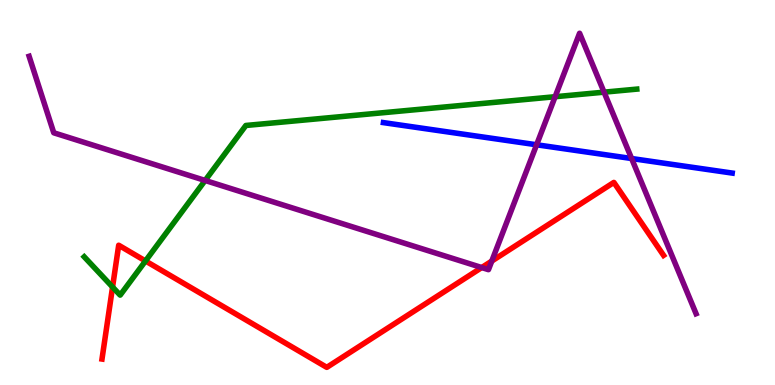[{'lines': ['blue', 'red'], 'intersections': []}, {'lines': ['green', 'red'], 'intersections': [{'x': 1.45, 'y': 2.54}, {'x': 1.88, 'y': 3.22}]}, {'lines': ['purple', 'red'], 'intersections': [{'x': 6.22, 'y': 3.05}, {'x': 6.35, 'y': 3.22}]}, {'lines': ['blue', 'green'], 'intersections': []}, {'lines': ['blue', 'purple'], 'intersections': [{'x': 6.92, 'y': 6.24}, {'x': 8.15, 'y': 5.88}]}, {'lines': ['green', 'purple'], 'intersections': [{'x': 2.65, 'y': 5.31}, {'x': 7.16, 'y': 7.49}, {'x': 7.79, 'y': 7.61}]}]